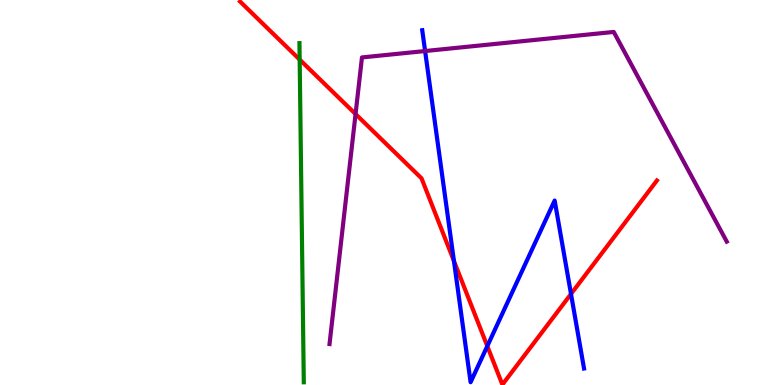[{'lines': ['blue', 'red'], 'intersections': [{'x': 5.86, 'y': 3.22}, {'x': 6.29, 'y': 1.01}, {'x': 7.37, 'y': 2.36}]}, {'lines': ['green', 'red'], 'intersections': [{'x': 3.87, 'y': 8.45}]}, {'lines': ['purple', 'red'], 'intersections': [{'x': 4.59, 'y': 7.04}]}, {'lines': ['blue', 'green'], 'intersections': []}, {'lines': ['blue', 'purple'], 'intersections': [{'x': 5.49, 'y': 8.67}]}, {'lines': ['green', 'purple'], 'intersections': []}]